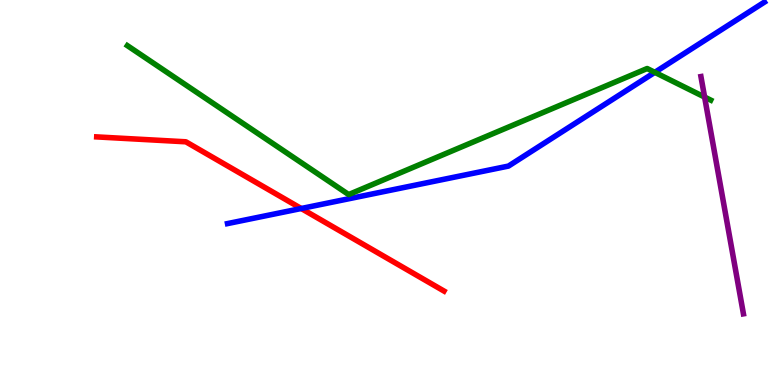[{'lines': ['blue', 'red'], 'intersections': [{'x': 3.89, 'y': 4.58}]}, {'lines': ['green', 'red'], 'intersections': []}, {'lines': ['purple', 'red'], 'intersections': []}, {'lines': ['blue', 'green'], 'intersections': [{'x': 8.45, 'y': 8.12}]}, {'lines': ['blue', 'purple'], 'intersections': []}, {'lines': ['green', 'purple'], 'intersections': [{'x': 9.09, 'y': 7.48}]}]